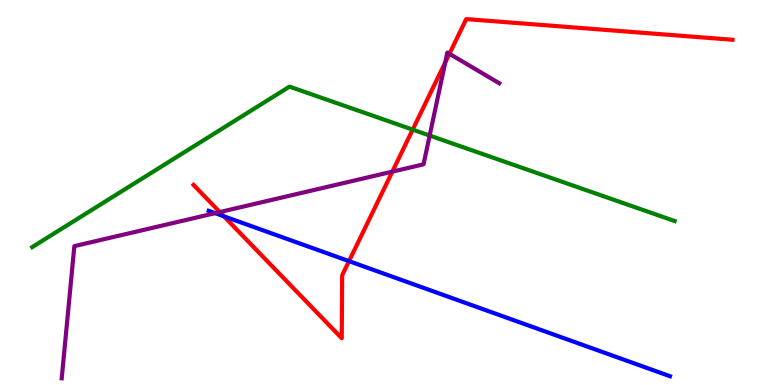[{'lines': ['blue', 'red'], 'intersections': [{'x': 2.89, 'y': 4.38}, {'x': 4.5, 'y': 3.22}]}, {'lines': ['green', 'red'], 'intersections': [{'x': 5.33, 'y': 6.63}]}, {'lines': ['purple', 'red'], 'intersections': [{'x': 2.84, 'y': 4.49}, {'x': 5.06, 'y': 5.54}, {'x': 5.74, 'y': 8.38}, {'x': 5.8, 'y': 8.6}]}, {'lines': ['blue', 'green'], 'intersections': []}, {'lines': ['blue', 'purple'], 'intersections': [{'x': 2.78, 'y': 4.46}]}, {'lines': ['green', 'purple'], 'intersections': [{'x': 5.54, 'y': 6.48}]}]